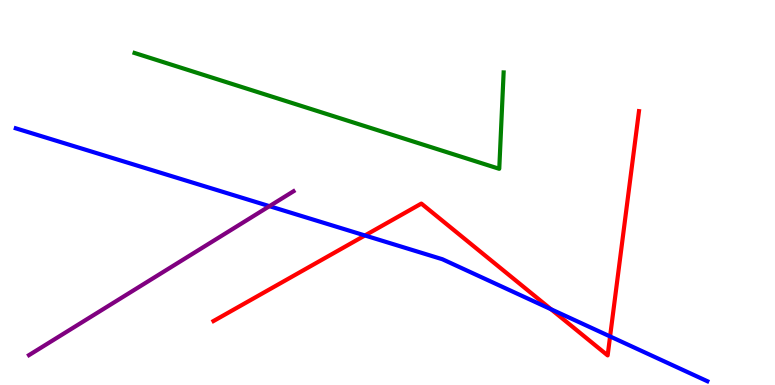[{'lines': ['blue', 'red'], 'intersections': [{'x': 4.71, 'y': 3.88}, {'x': 7.11, 'y': 1.97}, {'x': 7.87, 'y': 1.26}]}, {'lines': ['green', 'red'], 'intersections': []}, {'lines': ['purple', 'red'], 'intersections': []}, {'lines': ['blue', 'green'], 'intersections': []}, {'lines': ['blue', 'purple'], 'intersections': [{'x': 3.48, 'y': 4.64}]}, {'lines': ['green', 'purple'], 'intersections': []}]